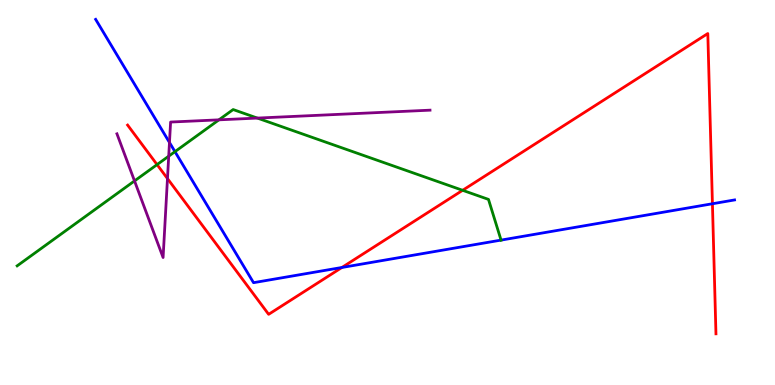[{'lines': ['blue', 'red'], 'intersections': [{'x': 4.41, 'y': 3.05}, {'x': 9.19, 'y': 4.71}]}, {'lines': ['green', 'red'], 'intersections': [{'x': 2.03, 'y': 5.72}, {'x': 5.97, 'y': 5.06}]}, {'lines': ['purple', 'red'], 'intersections': [{'x': 2.16, 'y': 5.36}]}, {'lines': ['blue', 'green'], 'intersections': [{'x': 2.26, 'y': 6.06}, {'x': 6.47, 'y': 3.76}]}, {'lines': ['blue', 'purple'], 'intersections': [{'x': 2.19, 'y': 6.3}]}, {'lines': ['green', 'purple'], 'intersections': [{'x': 1.74, 'y': 5.3}, {'x': 2.18, 'y': 5.94}, {'x': 2.82, 'y': 6.89}, {'x': 3.32, 'y': 6.93}]}]